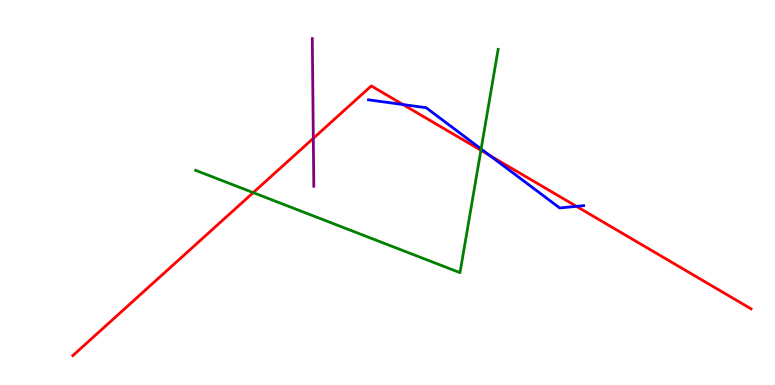[{'lines': ['blue', 'red'], 'intersections': [{'x': 5.2, 'y': 7.28}, {'x': 6.32, 'y': 5.96}, {'x': 7.44, 'y': 4.64}]}, {'lines': ['green', 'red'], 'intersections': [{'x': 3.27, 'y': 5.0}, {'x': 6.21, 'y': 6.1}]}, {'lines': ['purple', 'red'], 'intersections': [{'x': 4.04, 'y': 6.41}]}, {'lines': ['blue', 'green'], 'intersections': [{'x': 6.21, 'y': 6.13}]}, {'lines': ['blue', 'purple'], 'intersections': []}, {'lines': ['green', 'purple'], 'intersections': []}]